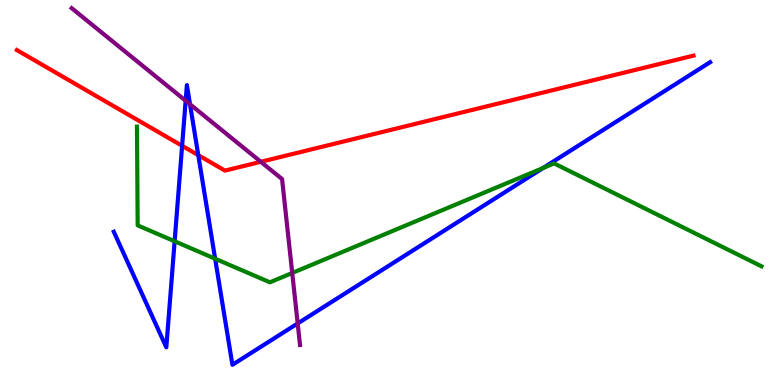[{'lines': ['blue', 'red'], 'intersections': [{'x': 2.35, 'y': 6.21}, {'x': 2.56, 'y': 5.97}]}, {'lines': ['green', 'red'], 'intersections': []}, {'lines': ['purple', 'red'], 'intersections': [{'x': 3.37, 'y': 5.8}]}, {'lines': ['blue', 'green'], 'intersections': [{'x': 2.25, 'y': 3.73}, {'x': 2.78, 'y': 3.28}, {'x': 7.01, 'y': 5.64}]}, {'lines': ['blue', 'purple'], 'intersections': [{'x': 2.4, 'y': 7.38}, {'x': 2.45, 'y': 7.29}, {'x': 3.84, 'y': 1.6}]}, {'lines': ['green', 'purple'], 'intersections': [{'x': 3.77, 'y': 2.91}]}]